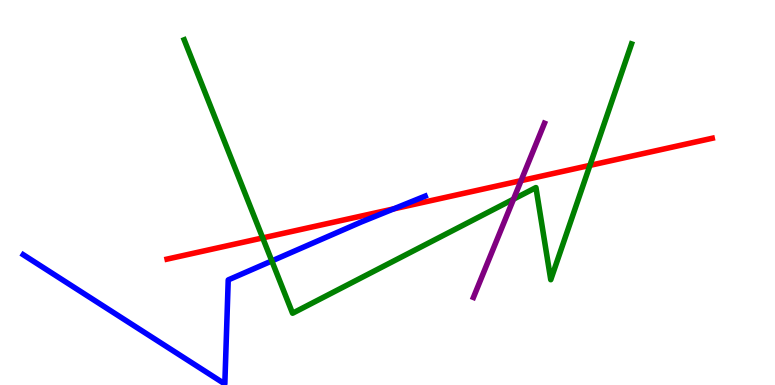[{'lines': ['blue', 'red'], 'intersections': [{'x': 5.08, 'y': 4.57}]}, {'lines': ['green', 'red'], 'intersections': [{'x': 3.39, 'y': 3.82}, {'x': 7.61, 'y': 5.7}]}, {'lines': ['purple', 'red'], 'intersections': [{'x': 6.72, 'y': 5.31}]}, {'lines': ['blue', 'green'], 'intersections': [{'x': 3.51, 'y': 3.22}]}, {'lines': ['blue', 'purple'], 'intersections': []}, {'lines': ['green', 'purple'], 'intersections': [{'x': 6.63, 'y': 4.83}]}]